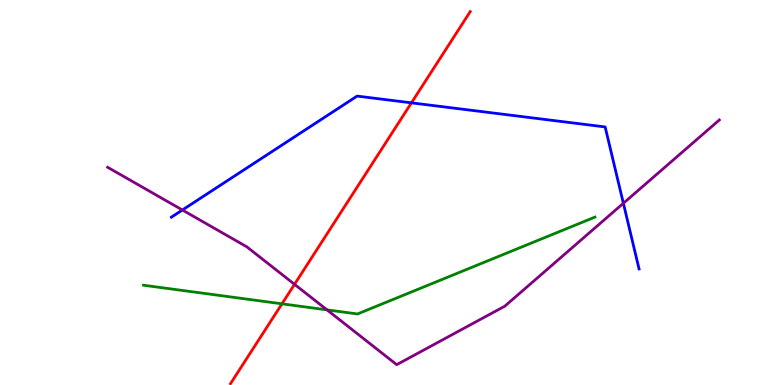[{'lines': ['blue', 'red'], 'intersections': [{'x': 5.31, 'y': 7.33}]}, {'lines': ['green', 'red'], 'intersections': [{'x': 3.64, 'y': 2.11}]}, {'lines': ['purple', 'red'], 'intersections': [{'x': 3.8, 'y': 2.61}]}, {'lines': ['blue', 'green'], 'intersections': []}, {'lines': ['blue', 'purple'], 'intersections': [{'x': 2.35, 'y': 4.55}, {'x': 8.04, 'y': 4.72}]}, {'lines': ['green', 'purple'], 'intersections': [{'x': 4.22, 'y': 1.95}]}]